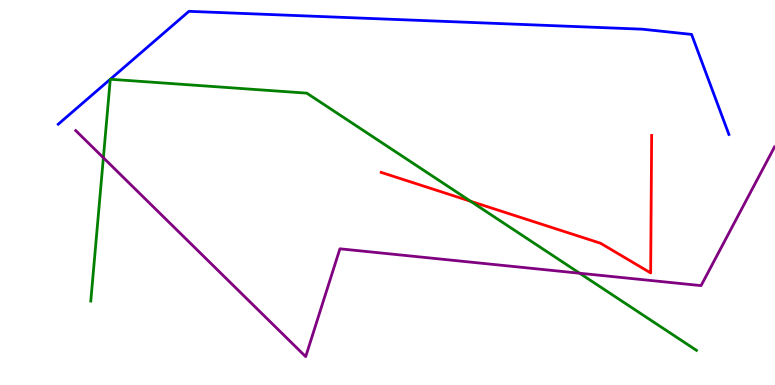[{'lines': ['blue', 'red'], 'intersections': []}, {'lines': ['green', 'red'], 'intersections': [{'x': 6.07, 'y': 4.77}]}, {'lines': ['purple', 'red'], 'intersections': []}, {'lines': ['blue', 'green'], 'intersections': [{'x': 1.42, 'y': 7.94}, {'x': 1.42, 'y': 7.94}]}, {'lines': ['blue', 'purple'], 'intersections': []}, {'lines': ['green', 'purple'], 'intersections': [{'x': 1.33, 'y': 5.9}, {'x': 7.48, 'y': 2.9}]}]